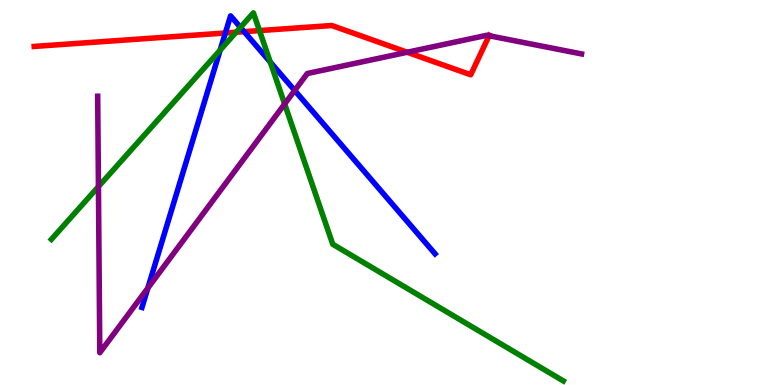[{'lines': ['blue', 'red'], 'intersections': [{'x': 2.91, 'y': 9.14}, {'x': 3.15, 'y': 9.18}]}, {'lines': ['green', 'red'], 'intersections': [{'x': 3.05, 'y': 9.16}, {'x': 3.35, 'y': 9.21}]}, {'lines': ['purple', 'red'], 'intersections': [{'x': 5.25, 'y': 8.64}, {'x': 6.31, 'y': 9.07}]}, {'lines': ['blue', 'green'], 'intersections': [{'x': 2.84, 'y': 8.7}, {'x': 3.1, 'y': 9.29}, {'x': 3.49, 'y': 8.39}]}, {'lines': ['blue', 'purple'], 'intersections': [{'x': 1.91, 'y': 2.52}, {'x': 3.8, 'y': 7.65}]}, {'lines': ['green', 'purple'], 'intersections': [{'x': 1.27, 'y': 5.15}, {'x': 3.67, 'y': 7.3}]}]